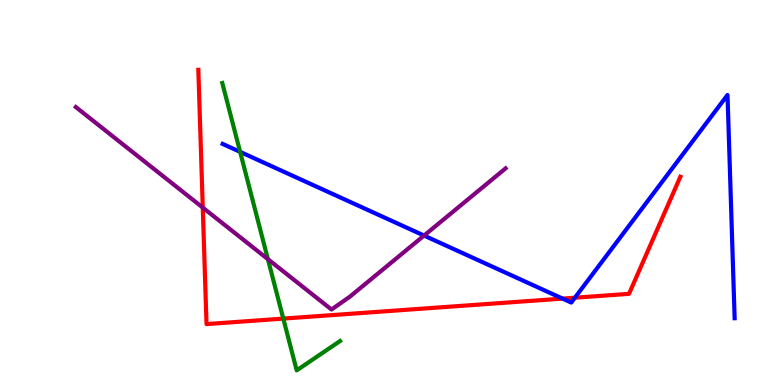[{'lines': ['blue', 'red'], 'intersections': [{'x': 7.26, 'y': 2.24}, {'x': 7.42, 'y': 2.27}]}, {'lines': ['green', 'red'], 'intersections': [{'x': 3.66, 'y': 1.72}]}, {'lines': ['purple', 'red'], 'intersections': [{'x': 2.62, 'y': 4.61}]}, {'lines': ['blue', 'green'], 'intersections': [{'x': 3.1, 'y': 6.06}]}, {'lines': ['blue', 'purple'], 'intersections': [{'x': 5.47, 'y': 3.88}]}, {'lines': ['green', 'purple'], 'intersections': [{'x': 3.46, 'y': 3.27}]}]